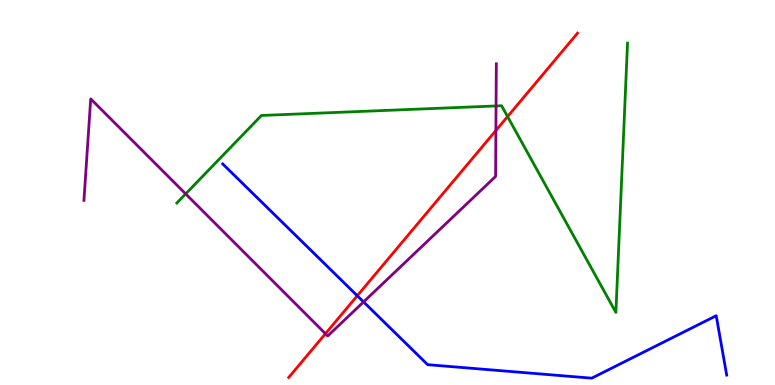[{'lines': ['blue', 'red'], 'intersections': [{'x': 4.61, 'y': 2.32}]}, {'lines': ['green', 'red'], 'intersections': [{'x': 6.55, 'y': 6.97}]}, {'lines': ['purple', 'red'], 'intersections': [{'x': 4.2, 'y': 1.33}, {'x': 6.4, 'y': 6.61}]}, {'lines': ['blue', 'green'], 'intersections': []}, {'lines': ['blue', 'purple'], 'intersections': [{'x': 4.69, 'y': 2.16}]}, {'lines': ['green', 'purple'], 'intersections': [{'x': 2.4, 'y': 4.96}, {'x': 6.4, 'y': 7.25}]}]